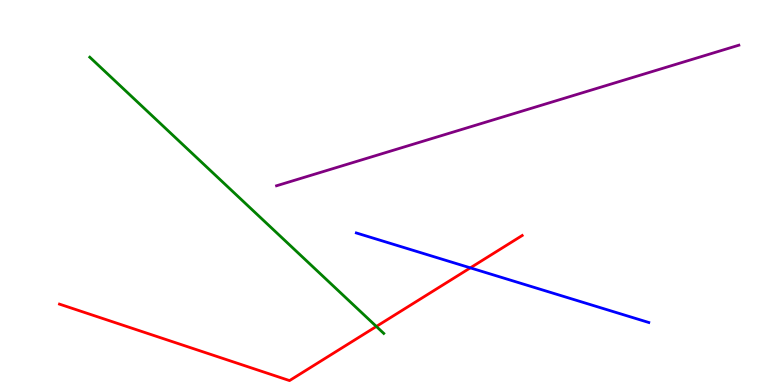[{'lines': ['blue', 'red'], 'intersections': [{'x': 6.07, 'y': 3.04}]}, {'lines': ['green', 'red'], 'intersections': [{'x': 4.86, 'y': 1.52}]}, {'lines': ['purple', 'red'], 'intersections': []}, {'lines': ['blue', 'green'], 'intersections': []}, {'lines': ['blue', 'purple'], 'intersections': []}, {'lines': ['green', 'purple'], 'intersections': []}]